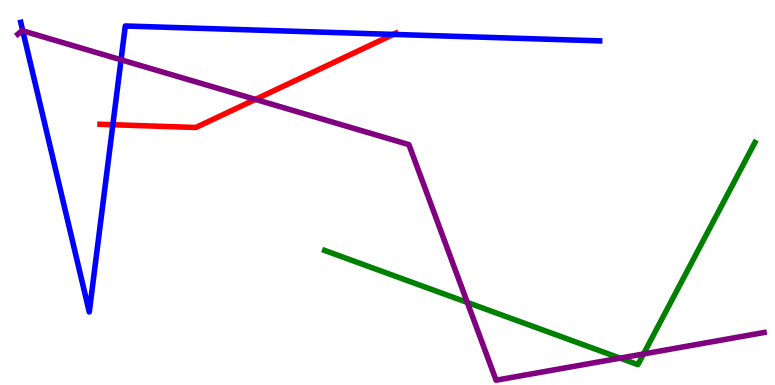[{'lines': ['blue', 'red'], 'intersections': [{'x': 1.46, 'y': 6.76}, {'x': 5.07, 'y': 9.11}]}, {'lines': ['green', 'red'], 'intersections': []}, {'lines': ['purple', 'red'], 'intersections': [{'x': 3.3, 'y': 7.42}]}, {'lines': ['blue', 'green'], 'intersections': []}, {'lines': ['blue', 'purple'], 'intersections': [{'x': 0.294, 'y': 9.2}, {'x': 1.56, 'y': 8.45}]}, {'lines': ['green', 'purple'], 'intersections': [{'x': 6.03, 'y': 2.14}, {'x': 8.0, 'y': 0.698}, {'x': 8.3, 'y': 0.806}]}]